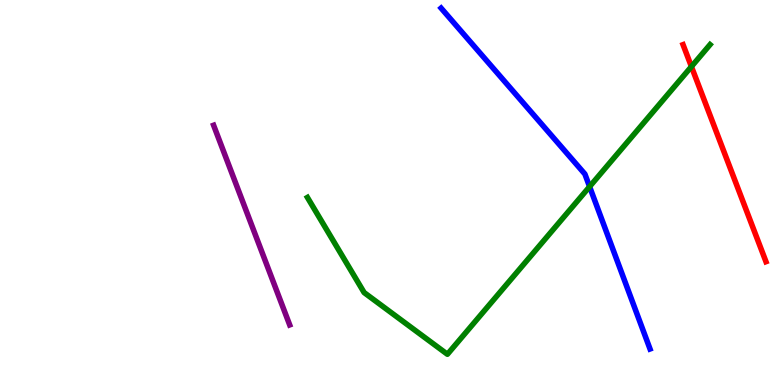[{'lines': ['blue', 'red'], 'intersections': []}, {'lines': ['green', 'red'], 'intersections': [{'x': 8.92, 'y': 8.27}]}, {'lines': ['purple', 'red'], 'intersections': []}, {'lines': ['blue', 'green'], 'intersections': [{'x': 7.61, 'y': 5.15}]}, {'lines': ['blue', 'purple'], 'intersections': []}, {'lines': ['green', 'purple'], 'intersections': []}]